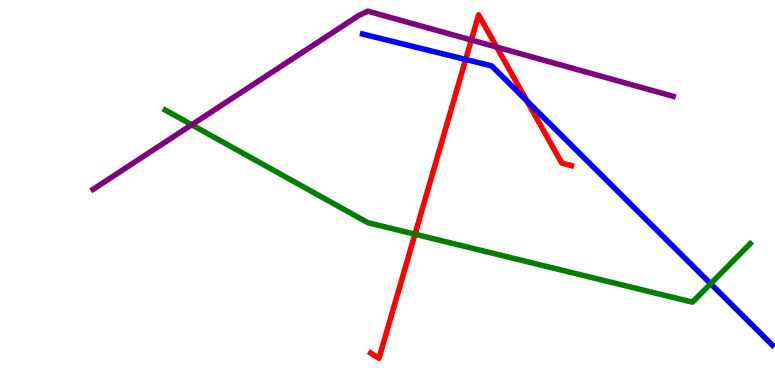[{'lines': ['blue', 'red'], 'intersections': [{'x': 6.01, 'y': 8.46}, {'x': 6.8, 'y': 7.38}]}, {'lines': ['green', 'red'], 'intersections': [{'x': 5.35, 'y': 3.92}]}, {'lines': ['purple', 'red'], 'intersections': [{'x': 6.08, 'y': 8.96}, {'x': 6.41, 'y': 8.78}]}, {'lines': ['blue', 'green'], 'intersections': [{'x': 9.17, 'y': 2.63}]}, {'lines': ['blue', 'purple'], 'intersections': []}, {'lines': ['green', 'purple'], 'intersections': [{'x': 2.47, 'y': 6.76}]}]